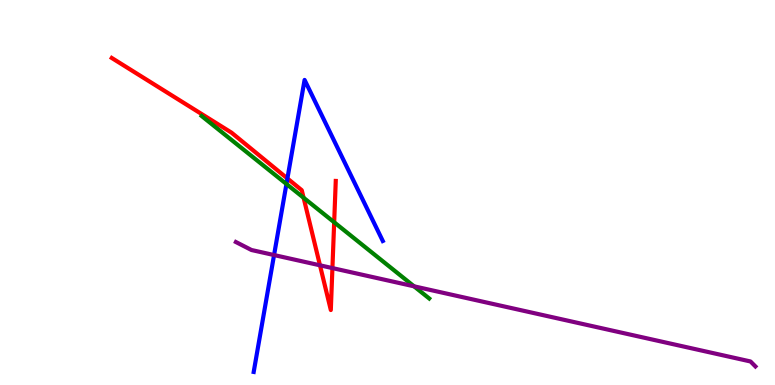[{'lines': ['blue', 'red'], 'intersections': [{'x': 3.71, 'y': 5.36}]}, {'lines': ['green', 'red'], 'intersections': [{'x': 3.92, 'y': 4.86}, {'x': 4.31, 'y': 4.23}]}, {'lines': ['purple', 'red'], 'intersections': [{'x': 4.13, 'y': 3.11}, {'x': 4.29, 'y': 3.04}]}, {'lines': ['blue', 'green'], 'intersections': [{'x': 3.7, 'y': 5.22}]}, {'lines': ['blue', 'purple'], 'intersections': [{'x': 3.54, 'y': 3.38}]}, {'lines': ['green', 'purple'], 'intersections': [{'x': 5.34, 'y': 2.56}]}]